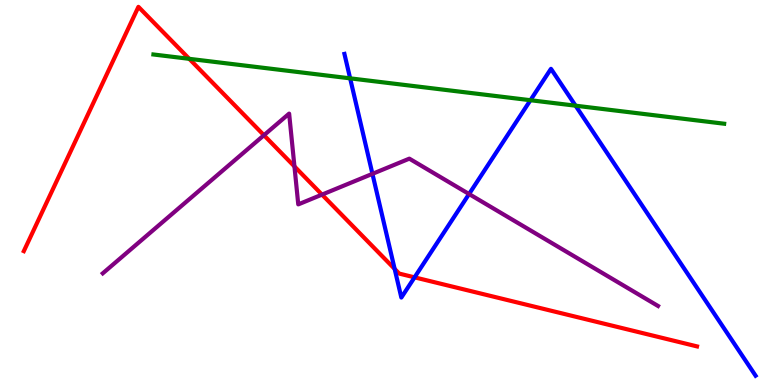[{'lines': ['blue', 'red'], 'intersections': [{'x': 5.09, 'y': 3.02}, {'x': 5.35, 'y': 2.8}]}, {'lines': ['green', 'red'], 'intersections': [{'x': 2.44, 'y': 8.47}]}, {'lines': ['purple', 'red'], 'intersections': [{'x': 3.41, 'y': 6.49}, {'x': 3.8, 'y': 5.68}, {'x': 4.15, 'y': 4.95}]}, {'lines': ['blue', 'green'], 'intersections': [{'x': 4.52, 'y': 7.97}, {'x': 6.84, 'y': 7.4}, {'x': 7.43, 'y': 7.25}]}, {'lines': ['blue', 'purple'], 'intersections': [{'x': 4.81, 'y': 5.48}, {'x': 6.05, 'y': 4.96}]}, {'lines': ['green', 'purple'], 'intersections': []}]